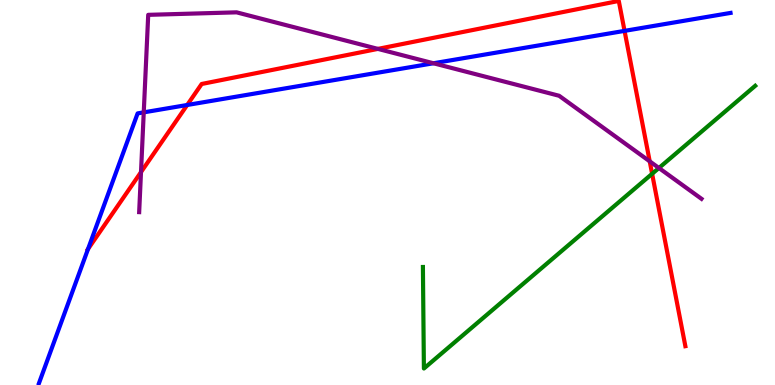[{'lines': ['blue', 'red'], 'intersections': [{'x': 1.14, 'y': 3.53}, {'x': 2.42, 'y': 7.27}, {'x': 8.06, 'y': 9.2}]}, {'lines': ['green', 'red'], 'intersections': [{'x': 8.41, 'y': 5.49}]}, {'lines': ['purple', 'red'], 'intersections': [{'x': 1.82, 'y': 5.53}, {'x': 4.88, 'y': 8.73}, {'x': 8.38, 'y': 5.81}]}, {'lines': ['blue', 'green'], 'intersections': []}, {'lines': ['blue', 'purple'], 'intersections': [{'x': 1.85, 'y': 7.08}, {'x': 5.59, 'y': 8.36}]}, {'lines': ['green', 'purple'], 'intersections': [{'x': 8.5, 'y': 5.64}]}]